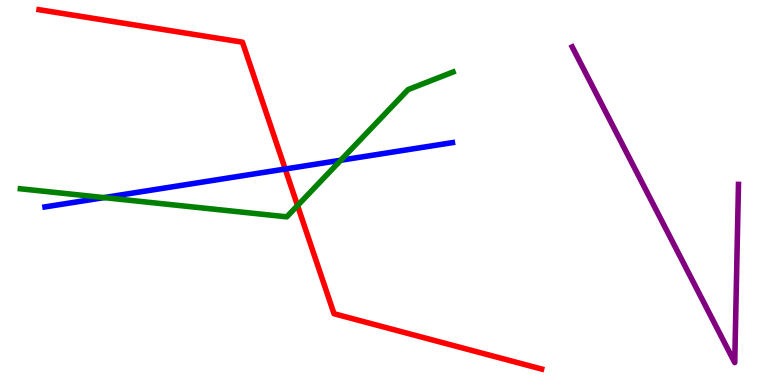[{'lines': ['blue', 'red'], 'intersections': [{'x': 3.68, 'y': 5.61}]}, {'lines': ['green', 'red'], 'intersections': [{'x': 3.84, 'y': 4.66}]}, {'lines': ['purple', 'red'], 'intersections': []}, {'lines': ['blue', 'green'], 'intersections': [{'x': 1.34, 'y': 4.87}, {'x': 4.4, 'y': 5.84}]}, {'lines': ['blue', 'purple'], 'intersections': []}, {'lines': ['green', 'purple'], 'intersections': []}]